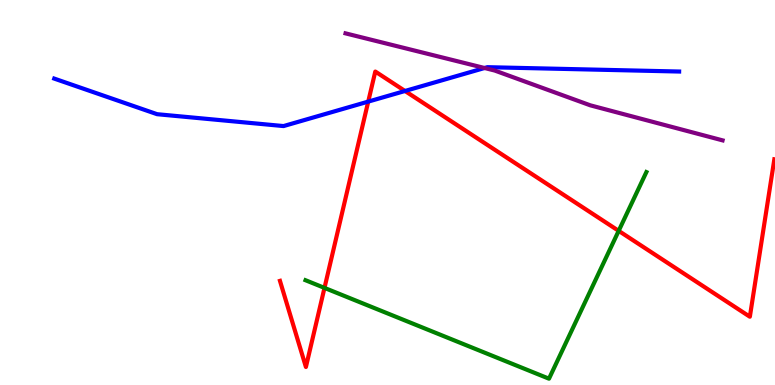[{'lines': ['blue', 'red'], 'intersections': [{'x': 4.75, 'y': 7.36}, {'x': 5.23, 'y': 7.64}]}, {'lines': ['green', 'red'], 'intersections': [{'x': 4.19, 'y': 2.52}, {'x': 7.98, 'y': 4.0}]}, {'lines': ['purple', 'red'], 'intersections': []}, {'lines': ['blue', 'green'], 'intersections': []}, {'lines': ['blue', 'purple'], 'intersections': [{'x': 6.25, 'y': 8.23}]}, {'lines': ['green', 'purple'], 'intersections': []}]